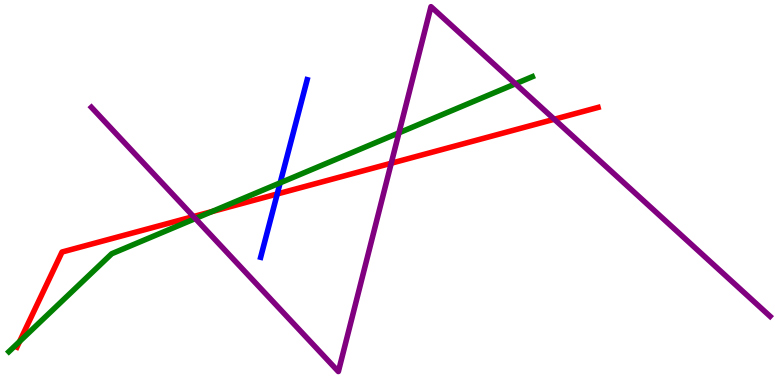[{'lines': ['blue', 'red'], 'intersections': [{'x': 3.58, 'y': 4.96}]}, {'lines': ['green', 'red'], 'intersections': [{'x': 0.253, 'y': 1.13}, {'x': 2.73, 'y': 4.5}]}, {'lines': ['purple', 'red'], 'intersections': [{'x': 2.5, 'y': 4.38}, {'x': 5.05, 'y': 5.76}, {'x': 7.15, 'y': 6.9}]}, {'lines': ['blue', 'green'], 'intersections': [{'x': 3.61, 'y': 5.25}]}, {'lines': ['blue', 'purple'], 'intersections': []}, {'lines': ['green', 'purple'], 'intersections': [{'x': 2.52, 'y': 4.32}, {'x': 5.15, 'y': 6.55}, {'x': 6.65, 'y': 7.82}]}]